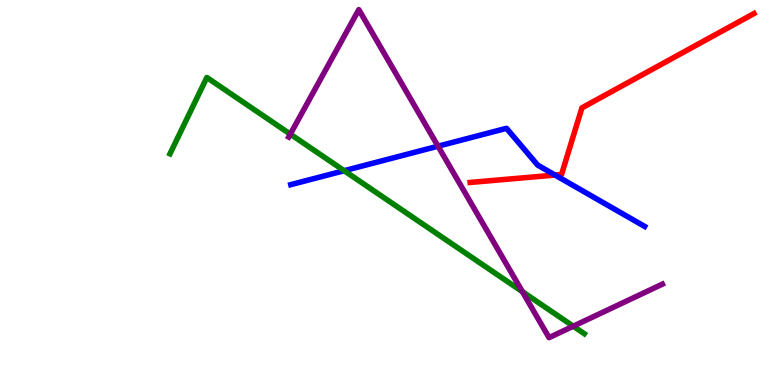[{'lines': ['blue', 'red'], 'intersections': [{'x': 7.16, 'y': 5.45}]}, {'lines': ['green', 'red'], 'intersections': []}, {'lines': ['purple', 'red'], 'intersections': []}, {'lines': ['blue', 'green'], 'intersections': [{'x': 4.44, 'y': 5.57}]}, {'lines': ['blue', 'purple'], 'intersections': [{'x': 5.65, 'y': 6.2}]}, {'lines': ['green', 'purple'], 'intersections': [{'x': 3.75, 'y': 6.52}, {'x': 6.74, 'y': 2.42}, {'x': 7.4, 'y': 1.53}]}]